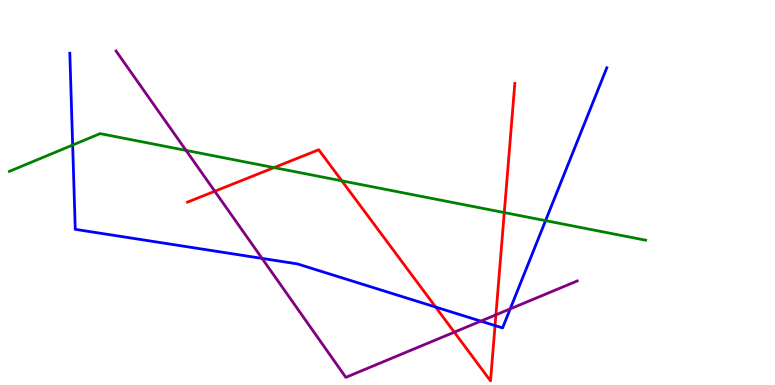[{'lines': ['blue', 'red'], 'intersections': [{'x': 5.62, 'y': 2.02}, {'x': 6.39, 'y': 1.54}]}, {'lines': ['green', 'red'], 'intersections': [{'x': 3.54, 'y': 5.65}, {'x': 4.41, 'y': 5.3}, {'x': 6.51, 'y': 4.48}]}, {'lines': ['purple', 'red'], 'intersections': [{'x': 2.77, 'y': 5.03}, {'x': 5.86, 'y': 1.37}, {'x': 6.4, 'y': 1.82}]}, {'lines': ['blue', 'green'], 'intersections': [{'x': 0.938, 'y': 6.23}, {'x': 7.04, 'y': 4.27}]}, {'lines': ['blue', 'purple'], 'intersections': [{'x': 3.38, 'y': 3.29}, {'x': 6.2, 'y': 1.66}, {'x': 6.58, 'y': 1.98}]}, {'lines': ['green', 'purple'], 'intersections': [{'x': 2.4, 'y': 6.09}]}]